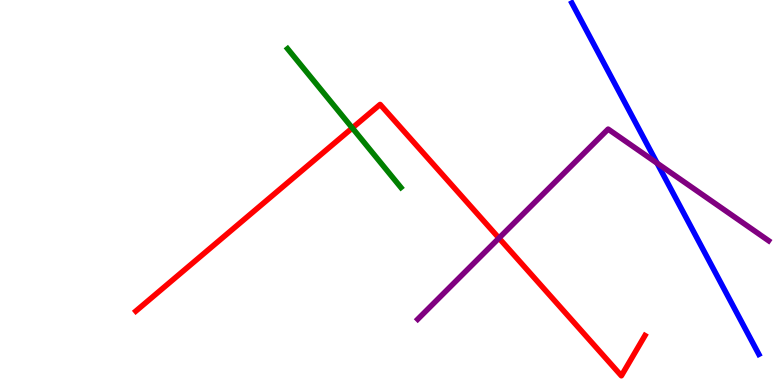[{'lines': ['blue', 'red'], 'intersections': []}, {'lines': ['green', 'red'], 'intersections': [{'x': 4.55, 'y': 6.68}]}, {'lines': ['purple', 'red'], 'intersections': [{'x': 6.44, 'y': 3.82}]}, {'lines': ['blue', 'green'], 'intersections': []}, {'lines': ['blue', 'purple'], 'intersections': [{'x': 8.48, 'y': 5.76}]}, {'lines': ['green', 'purple'], 'intersections': []}]